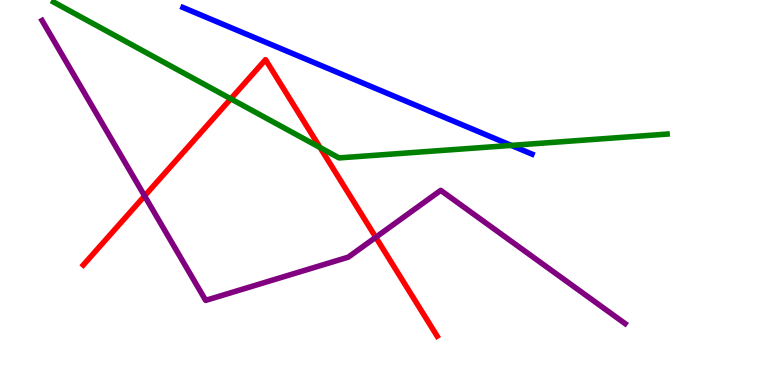[{'lines': ['blue', 'red'], 'intersections': []}, {'lines': ['green', 'red'], 'intersections': [{'x': 2.98, 'y': 7.43}, {'x': 4.13, 'y': 6.17}]}, {'lines': ['purple', 'red'], 'intersections': [{'x': 1.87, 'y': 4.91}, {'x': 4.85, 'y': 3.84}]}, {'lines': ['blue', 'green'], 'intersections': [{'x': 6.6, 'y': 6.22}]}, {'lines': ['blue', 'purple'], 'intersections': []}, {'lines': ['green', 'purple'], 'intersections': []}]